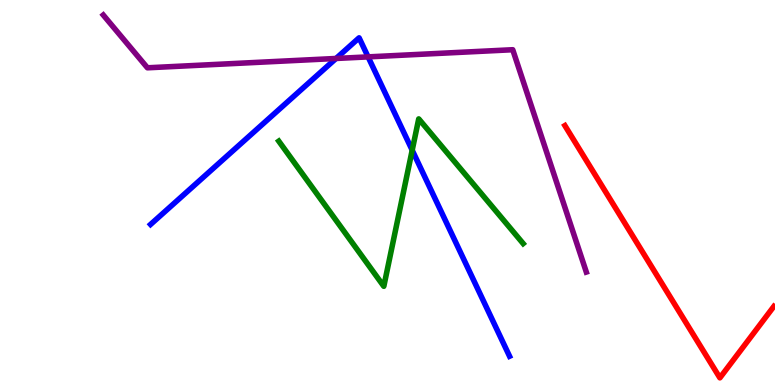[{'lines': ['blue', 'red'], 'intersections': []}, {'lines': ['green', 'red'], 'intersections': []}, {'lines': ['purple', 'red'], 'intersections': []}, {'lines': ['blue', 'green'], 'intersections': [{'x': 5.32, 'y': 6.1}]}, {'lines': ['blue', 'purple'], 'intersections': [{'x': 4.34, 'y': 8.48}, {'x': 4.75, 'y': 8.52}]}, {'lines': ['green', 'purple'], 'intersections': []}]